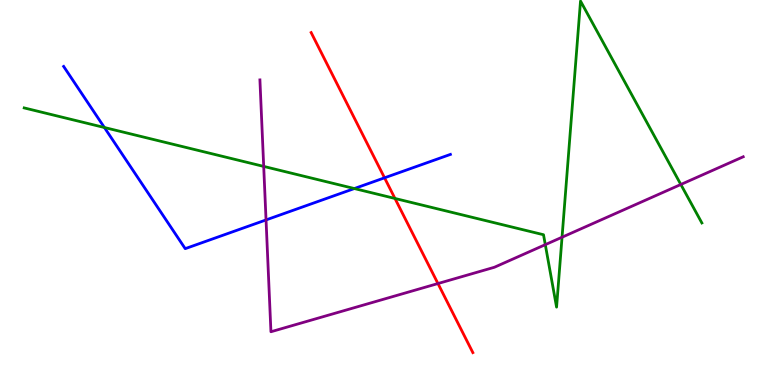[{'lines': ['blue', 'red'], 'intersections': [{'x': 4.96, 'y': 5.38}]}, {'lines': ['green', 'red'], 'intersections': [{'x': 5.1, 'y': 4.85}]}, {'lines': ['purple', 'red'], 'intersections': [{'x': 5.65, 'y': 2.64}]}, {'lines': ['blue', 'green'], 'intersections': [{'x': 1.35, 'y': 6.69}, {'x': 4.57, 'y': 5.1}]}, {'lines': ['blue', 'purple'], 'intersections': [{'x': 3.43, 'y': 4.29}]}, {'lines': ['green', 'purple'], 'intersections': [{'x': 3.4, 'y': 5.68}, {'x': 7.04, 'y': 3.65}, {'x': 7.25, 'y': 3.84}, {'x': 8.78, 'y': 5.21}]}]